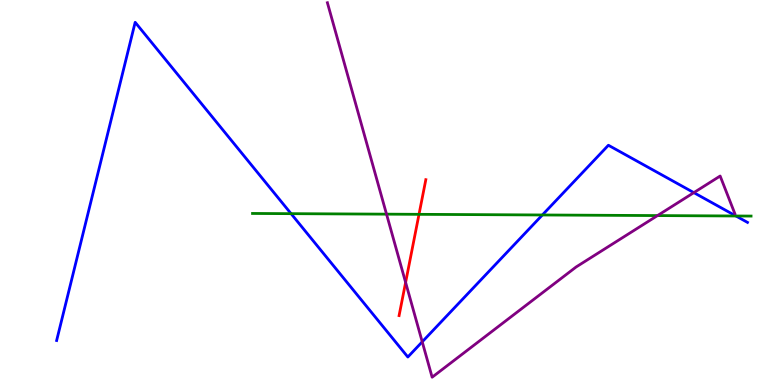[{'lines': ['blue', 'red'], 'intersections': []}, {'lines': ['green', 'red'], 'intersections': [{'x': 5.41, 'y': 4.43}]}, {'lines': ['purple', 'red'], 'intersections': [{'x': 5.23, 'y': 2.66}]}, {'lines': ['blue', 'green'], 'intersections': [{'x': 3.76, 'y': 4.45}, {'x': 7.0, 'y': 4.42}, {'x': 9.5, 'y': 4.39}]}, {'lines': ['blue', 'purple'], 'intersections': [{'x': 5.45, 'y': 1.12}, {'x': 8.95, 'y': 5.0}]}, {'lines': ['green', 'purple'], 'intersections': [{'x': 4.99, 'y': 4.44}, {'x': 8.48, 'y': 4.4}]}]